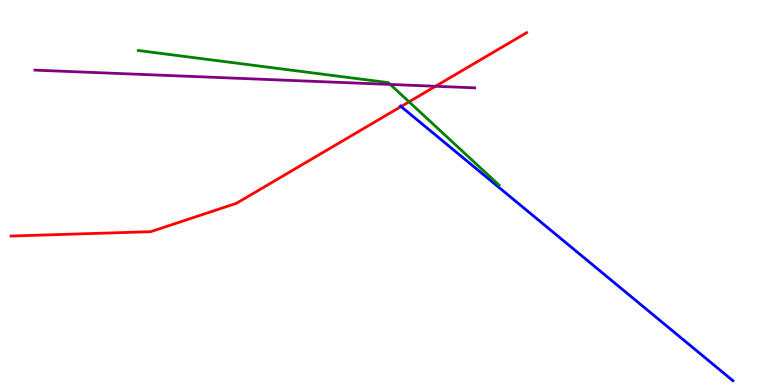[{'lines': ['blue', 'red'], 'intersections': [{'x': 5.17, 'y': 7.23}]}, {'lines': ['green', 'red'], 'intersections': [{'x': 5.28, 'y': 7.36}]}, {'lines': ['purple', 'red'], 'intersections': [{'x': 5.62, 'y': 7.76}]}, {'lines': ['blue', 'green'], 'intersections': []}, {'lines': ['blue', 'purple'], 'intersections': []}, {'lines': ['green', 'purple'], 'intersections': [{'x': 5.04, 'y': 7.81}]}]